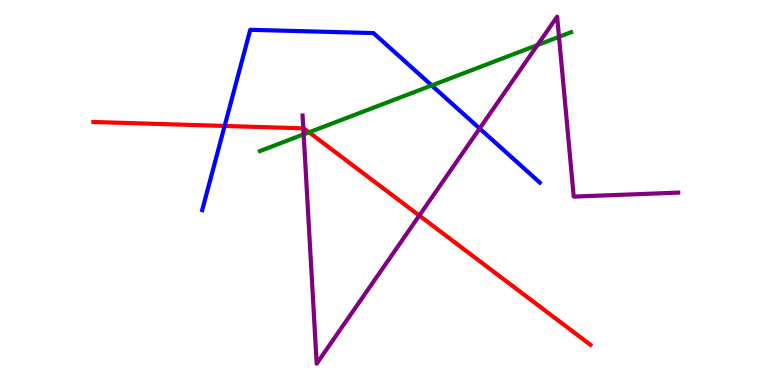[{'lines': ['blue', 'red'], 'intersections': [{'x': 2.9, 'y': 6.73}]}, {'lines': ['green', 'red'], 'intersections': [{'x': 3.99, 'y': 6.56}]}, {'lines': ['purple', 'red'], 'intersections': [{'x': 3.91, 'y': 6.67}, {'x': 5.41, 'y': 4.4}]}, {'lines': ['blue', 'green'], 'intersections': [{'x': 5.57, 'y': 7.78}]}, {'lines': ['blue', 'purple'], 'intersections': [{'x': 6.19, 'y': 6.66}]}, {'lines': ['green', 'purple'], 'intersections': [{'x': 3.92, 'y': 6.51}, {'x': 6.94, 'y': 8.83}, {'x': 7.21, 'y': 9.04}]}]